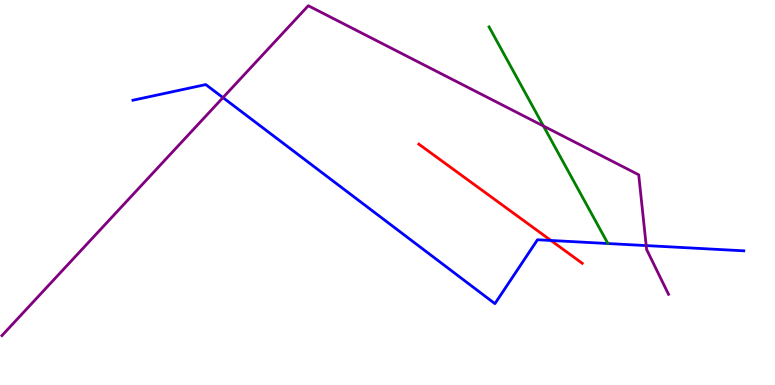[{'lines': ['blue', 'red'], 'intersections': [{'x': 7.11, 'y': 3.75}]}, {'lines': ['green', 'red'], 'intersections': []}, {'lines': ['purple', 'red'], 'intersections': []}, {'lines': ['blue', 'green'], 'intersections': []}, {'lines': ['blue', 'purple'], 'intersections': [{'x': 2.88, 'y': 7.46}, {'x': 8.34, 'y': 3.62}]}, {'lines': ['green', 'purple'], 'intersections': [{'x': 7.01, 'y': 6.73}]}]